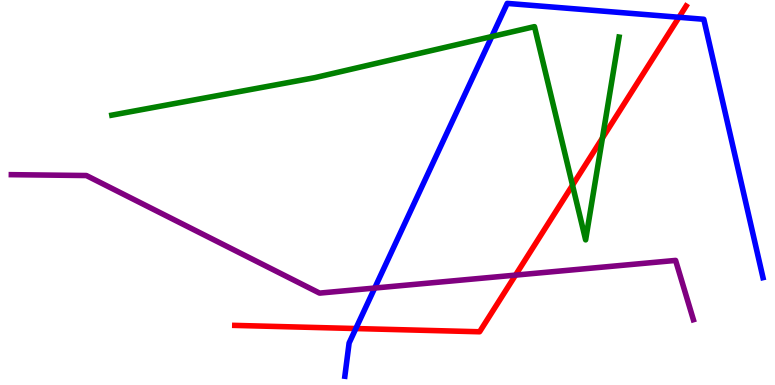[{'lines': ['blue', 'red'], 'intersections': [{'x': 4.59, 'y': 1.47}, {'x': 8.76, 'y': 9.55}]}, {'lines': ['green', 'red'], 'intersections': [{'x': 7.39, 'y': 5.19}, {'x': 7.77, 'y': 6.41}]}, {'lines': ['purple', 'red'], 'intersections': [{'x': 6.65, 'y': 2.85}]}, {'lines': ['blue', 'green'], 'intersections': [{'x': 6.35, 'y': 9.05}]}, {'lines': ['blue', 'purple'], 'intersections': [{'x': 4.83, 'y': 2.52}]}, {'lines': ['green', 'purple'], 'intersections': []}]